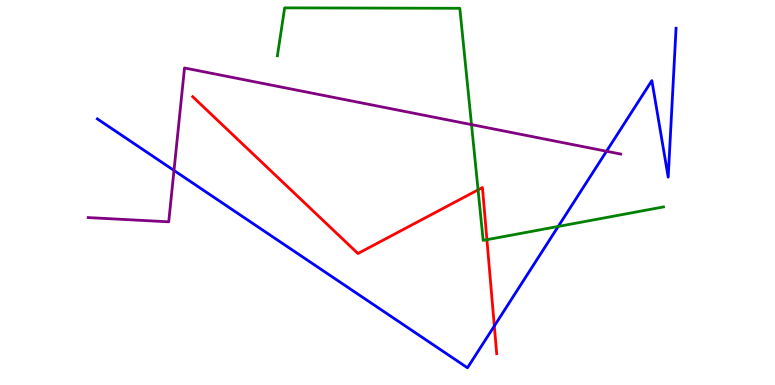[{'lines': ['blue', 'red'], 'intersections': [{'x': 6.38, 'y': 1.53}]}, {'lines': ['green', 'red'], 'intersections': [{'x': 6.17, 'y': 5.07}, {'x': 6.28, 'y': 3.77}]}, {'lines': ['purple', 'red'], 'intersections': []}, {'lines': ['blue', 'green'], 'intersections': [{'x': 7.2, 'y': 4.12}]}, {'lines': ['blue', 'purple'], 'intersections': [{'x': 2.25, 'y': 5.57}, {'x': 7.83, 'y': 6.07}]}, {'lines': ['green', 'purple'], 'intersections': [{'x': 6.08, 'y': 6.76}]}]